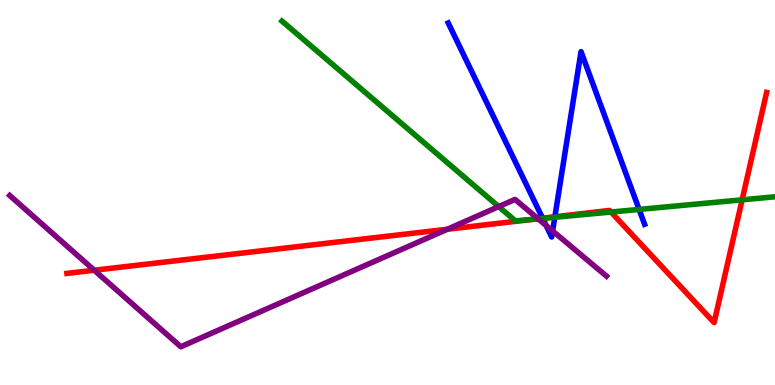[{'lines': ['blue', 'red'], 'intersections': [{'x': 7.0, 'y': 4.33}, {'x': 7.16, 'y': 4.37}]}, {'lines': ['green', 'red'], 'intersections': [{'x': 6.88, 'y': 4.3}, {'x': 7.88, 'y': 4.49}, {'x': 9.58, 'y': 4.81}]}, {'lines': ['purple', 'red'], 'intersections': [{'x': 1.22, 'y': 2.98}, {'x': 5.77, 'y': 4.05}, {'x': 6.94, 'y': 4.32}]}, {'lines': ['blue', 'green'], 'intersections': [{'x': 7.0, 'y': 4.33}, {'x': 7.16, 'y': 4.36}, {'x': 8.25, 'y': 4.56}]}, {'lines': ['blue', 'purple'], 'intersections': [{'x': 7.05, 'y': 4.14}, {'x': 7.13, 'y': 4.0}]}, {'lines': ['green', 'purple'], 'intersections': [{'x': 6.43, 'y': 4.63}, {'x': 6.94, 'y': 4.32}]}]